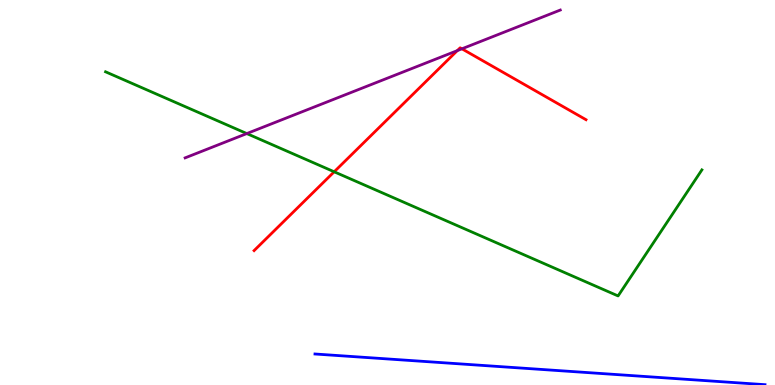[{'lines': ['blue', 'red'], 'intersections': []}, {'lines': ['green', 'red'], 'intersections': [{'x': 4.31, 'y': 5.54}]}, {'lines': ['purple', 'red'], 'intersections': [{'x': 5.9, 'y': 8.68}, {'x': 5.96, 'y': 8.73}]}, {'lines': ['blue', 'green'], 'intersections': []}, {'lines': ['blue', 'purple'], 'intersections': []}, {'lines': ['green', 'purple'], 'intersections': [{'x': 3.18, 'y': 6.53}]}]